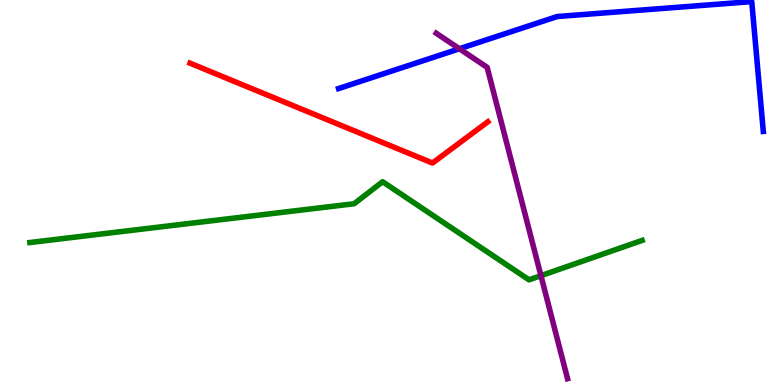[{'lines': ['blue', 'red'], 'intersections': []}, {'lines': ['green', 'red'], 'intersections': []}, {'lines': ['purple', 'red'], 'intersections': []}, {'lines': ['blue', 'green'], 'intersections': []}, {'lines': ['blue', 'purple'], 'intersections': [{'x': 5.93, 'y': 8.73}]}, {'lines': ['green', 'purple'], 'intersections': [{'x': 6.98, 'y': 2.84}]}]